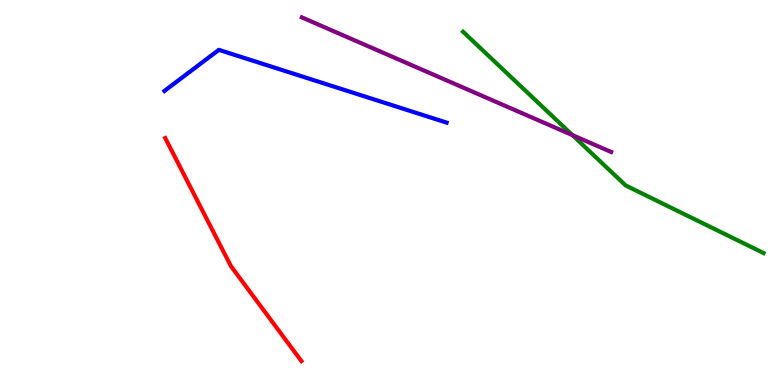[{'lines': ['blue', 'red'], 'intersections': []}, {'lines': ['green', 'red'], 'intersections': []}, {'lines': ['purple', 'red'], 'intersections': []}, {'lines': ['blue', 'green'], 'intersections': []}, {'lines': ['blue', 'purple'], 'intersections': []}, {'lines': ['green', 'purple'], 'intersections': [{'x': 7.39, 'y': 6.49}]}]